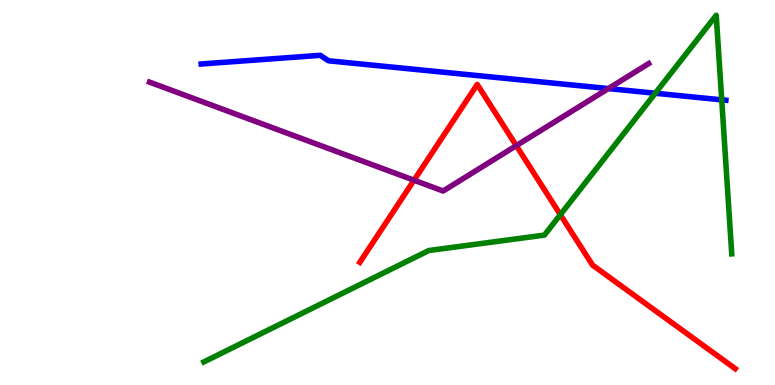[{'lines': ['blue', 'red'], 'intersections': []}, {'lines': ['green', 'red'], 'intersections': [{'x': 7.23, 'y': 4.42}]}, {'lines': ['purple', 'red'], 'intersections': [{'x': 5.34, 'y': 5.32}, {'x': 6.66, 'y': 6.22}]}, {'lines': ['blue', 'green'], 'intersections': [{'x': 8.46, 'y': 7.58}, {'x': 9.31, 'y': 7.41}]}, {'lines': ['blue', 'purple'], 'intersections': [{'x': 7.85, 'y': 7.7}]}, {'lines': ['green', 'purple'], 'intersections': []}]